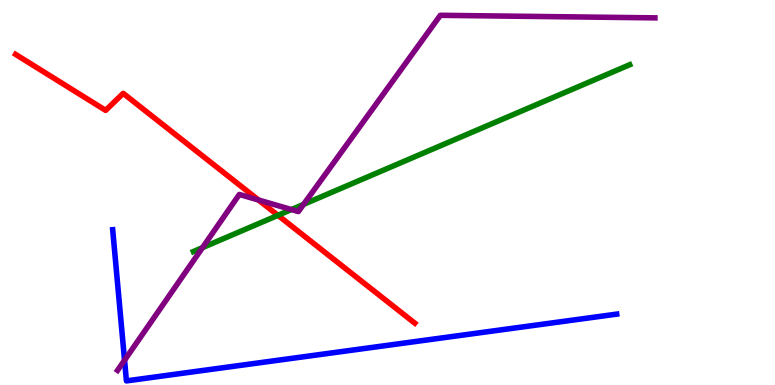[{'lines': ['blue', 'red'], 'intersections': []}, {'lines': ['green', 'red'], 'intersections': [{'x': 3.59, 'y': 4.41}]}, {'lines': ['purple', 'red'], 'intersections': [{'x': 3.34, 'y': 4.8}]}, {'lines': ['blue', 'green'], 'intersections': []}, {'lines': ['blue', 'purple'], 'intersections': [{'x': 1.61, 'y': 0.643}]}, {'lines': ['green', 'purple'], 'intersections': [{'x': 2.61, 'y': 3.57}, {'x': 3.76, 'y': 4.56}, {'x': 3.92, 'y': 4.69}]}]